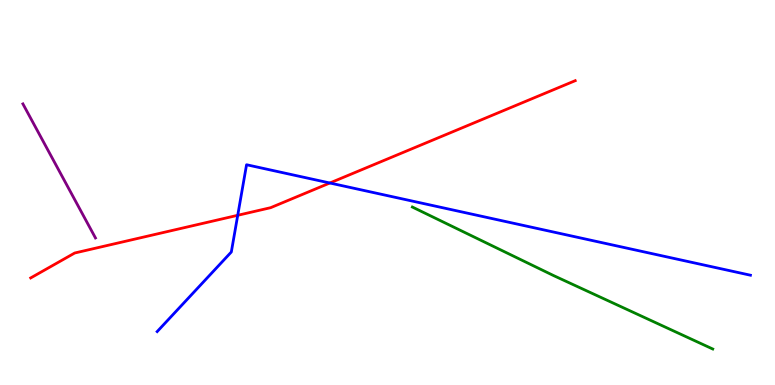[{'lines': ['blue', 'red'], 'intersections': [{'x': 3.07, 'y': 4.41}, {'x': 4.26, 'y': 5.25}]}, {'lines': ['green', 'red'], 'intersections': []}, {'lines': ['purple', 'red'], 'intersections': []}, {'lines': ['blue', 'green'], 'intersections': []}, {'lines': ['blue', 'purple'], 'intersections': []}, {'lines': ['green', 'purple'], 'intersections': []}]